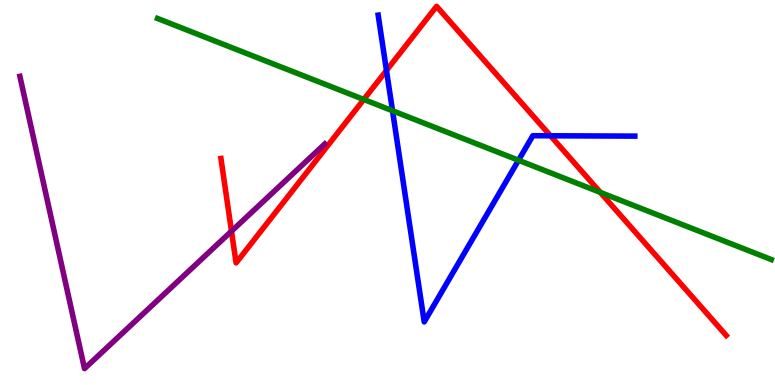[{'lines': ['blue', 'red'], 'intersections': [{'x': 4.99, 'y': 8.17}, {'x': 7.1, 'y': 6.47}]}, {'lines': ['green', 'red'], 'intersections': [{'x': 4.69, 'y': 7.42}, {'x': 7.75, 'y': 5.0}]}, {'lines': ['purple', 'red'], 'intersections': [{'x': 2.99, 'y': 3.99}]}, {'lines': ['blue', 'green'], 'intersections': [{'x': 5.06, 'y': 7.12}, {'x': 6.69, 'y': 5.84}]}, {'lines': ['blue', 'purple'], 'intersections': []}, {'lines': ['green', 'purple'], 'intersections': []}]